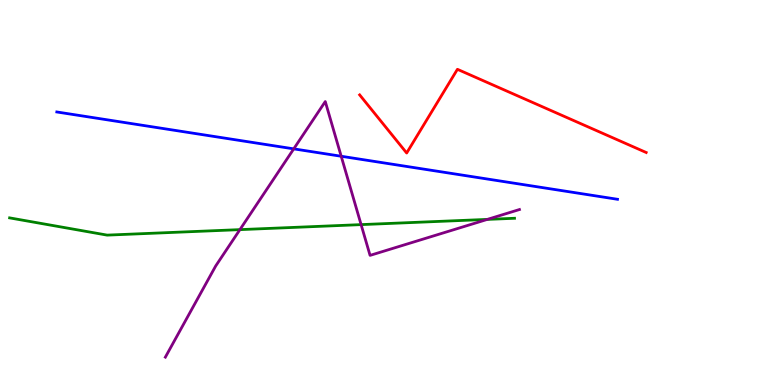[{'lines': ['blue', 'red'], 'intersections': []}, {'lines': ['green', 'red'], 'intersections': []}, {'lines': ['purple', 'red'], 'intersections': []}, {'lines': ['blue', 'green'], 'intersections': []}, {'lines': ['blue', 'purple'], 'intersections': [{'x': 3.79, 'y': 6.13}, {'x': 4.4, 'y': 5.94}]}, {'lines': ['green', 'purple'], 'intersections': [{'x': 3.1, 'y': 4.04}, {'x': 4.66, 'y': 4.17}, {'x': 6.29, 'y': 4.3}]}]